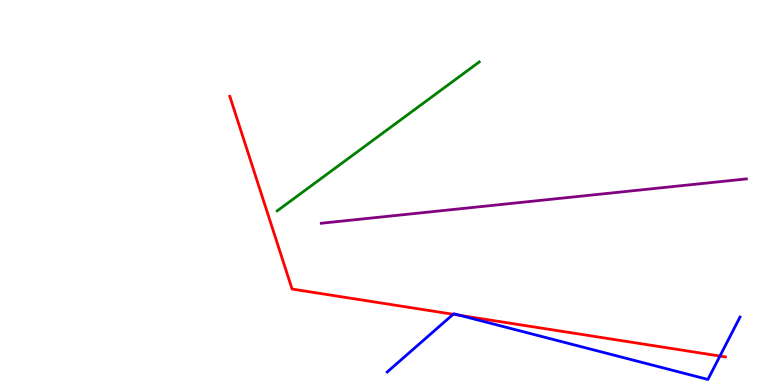[{'lines': ['blue', 'red'], 'intersections': [{'x': 5.85, 'y': 1.84}, {'x': 5.93, 'y': 1.81}, {'x': 9.29, 'y': 0.752}]}, {'lines': ['green', 'red'], 'intersections': []}, {'lines': ['purple', 'red'], 'intersections': []}, {'lines': ['blue', 'green'], 'intersections': []}, {'lines': ['blue', 'purple'], 'intersections': []}, {'lines': ['green', 'purple'], 'intersections': []}]